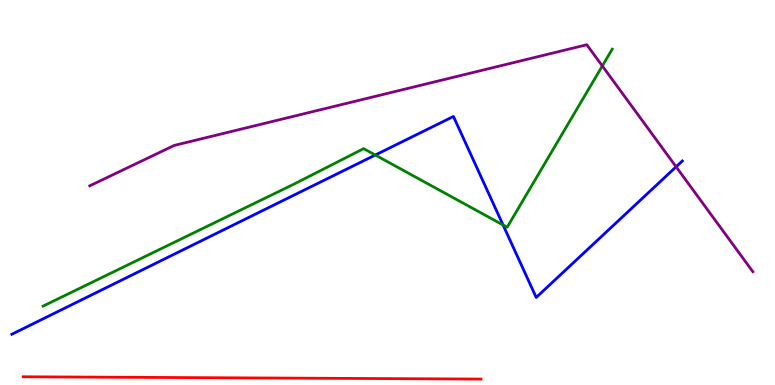[{'lines': ['blue', 'red'], 'intersections': []}, {'lines': ['green', 'red'], 'intersections': []}, {'lines': ['purple', 'red'], 'intersections': []}, {'lines': ['blue', 'green'], 'intersections': [{'x': 4.84, 'y': 5.97}, {'x': 6.49, 'y': 4.16}]}, {'lines': ['blue', 'purple'], 'intersections': [{'x': 8.72, 'y': 5.67}]}, {'lines': ['green', 'purple'], 'intersections': [{'x': 7.77, 'y': 8.29}]}]